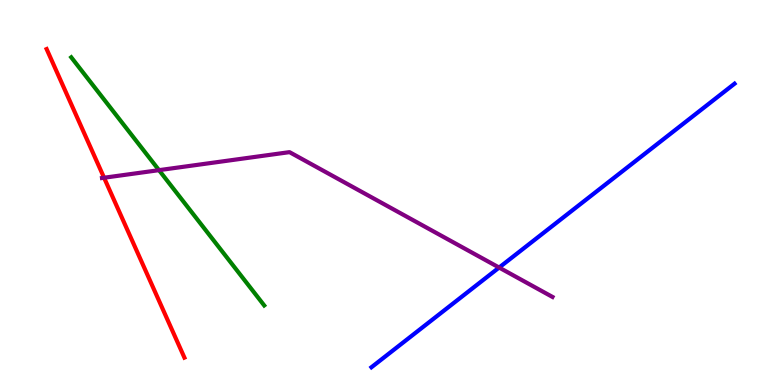[{'lines': ['blue', 'red'], 'intersections': []}, {'lines': ['green', 'red'], 'intersections': []}, {'lines': ['purple', 'red'], 'intersections': [{'x': 1.34, 'y': 5.38}]}, {'lines': ['blue', 'green'], 'intersections': []}, {'lines': ['blue', 'purple'], 'intersections': [{'x': 6.44, 'y': 3.05}]}, {'lines': ['green', 'purple'], 'intersections': [{'x': 2.05, 'y': 5.58}]}]